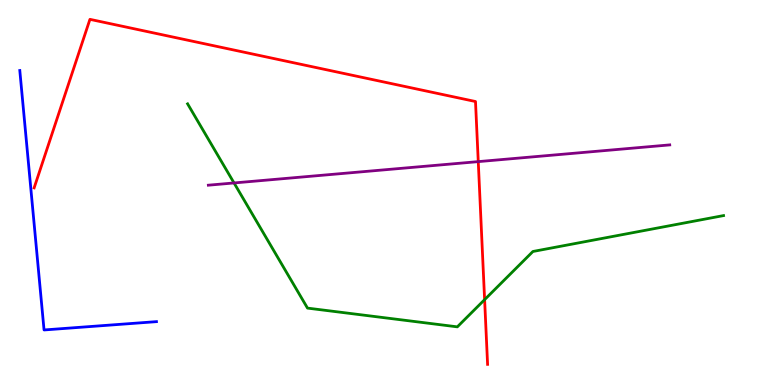[{'lines': ['blue', 'red'], 'intersections': []}, {'lines': ['green', 'red'], 'intersections': [{'x': 6.25, 'y': 2.22}]}, {'lines': ['purple', 'red'], 'intersections': [{'x': 6.17, 'y': 5.8}]}, {'lines': ['blue', 'green'], 'intersections': []}, {'lines': ['blue', 'purple'], 'intersections': []}, {'lines': ['green', 'purple'], 'intersections': [{'x': 3.02, 'y': 5.25}]}]